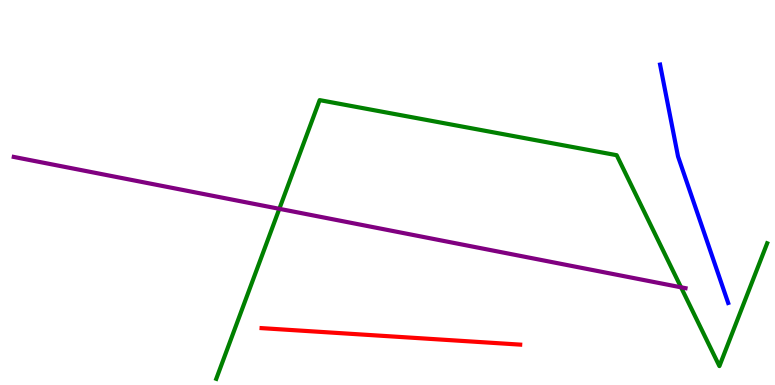[{'lines': ['blue', 'red'], 'intersections': []}, {'lines': ['green', 'red'], 'intersections': []}, {'lines': ['purple', 'red'], 'intersections': []}, {'lines': ['blue', 'green'], 'intersections': []}, {'lines': ['blue', 'purple'], 'intersections': []}, {'lines': ['green', 'purple'], 'intersections': [{'x': 3.6, 'y': 4.58}, {'x': 8.79, 'y': 2.54}]}]